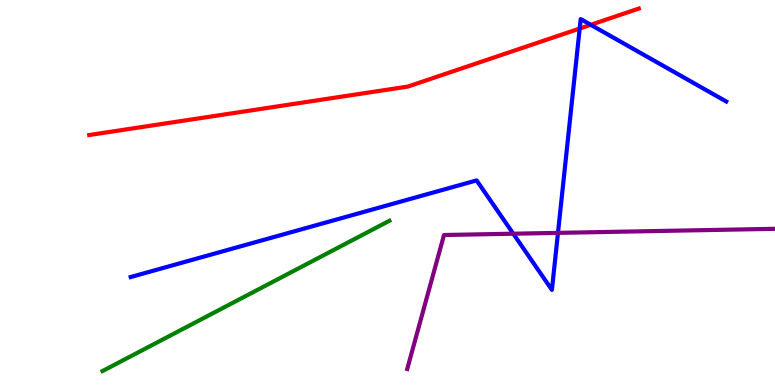[{'lines': ['blue', 'red'], 'intersections': [{'x': 7.48, 'y': 9.26}, {'x': 7.62, 'y': 9.36}]}, {'lines': ['green', 'red'], 'intersections': []}, {'lines': ['purple', 'red'], 'intersections': []}, {'lines': ['blue', 'green'], 'intersections': []}, {'lines': ['blue', 'purple'], 'intersections': [{'x': 6.62, 'y': 3.93}, {'x': 7.2, 'y': 3.95}]}, {'lines': ['green', 'purple'], 'intersections': []}]